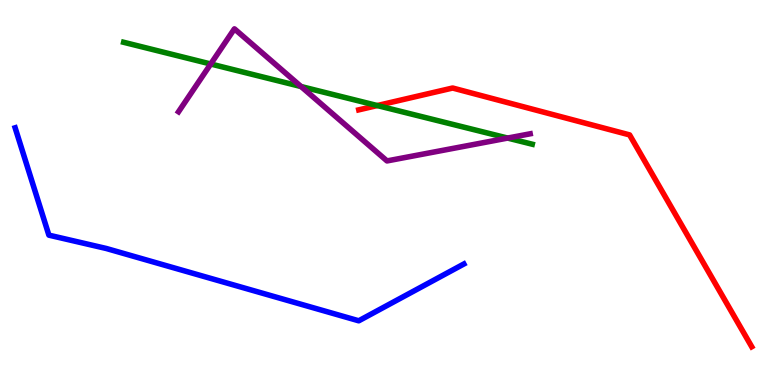[{'lines': ['blue', 'red'], 'intersections': []}, {'lines': ['green', 'red'], 'intersections': [{'x': 4.87, 'y': 7.26}]}, {'lines': ['purple', 'red'], 'intersections': []}, {'lines': ['blue', 'green'], 'intersections': []}, {'lines': ['blue', 'purple'], 'intersections': []}, {'lines': ['green', 'purple'], 'intersections': [{'x': 2.72, 'y': 8.34}, {'x': 3.88, 'y': 7.75}, {'x': 6.55, 'y': 6.41}]}]